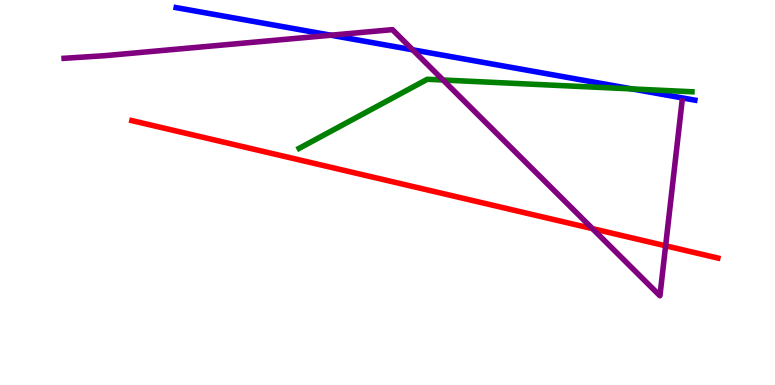[{'lines': ['blue', 'red'], 'intersections': []}, {'lines': ['green', 'red'], 'intersections': []}, {'lines': ['purple', 'red'], 'intersections': [{'x': 7.64, 'y': 4.06}, {'x': 8.59, 'y': 3.62}]}, {'lines': ['blue', 'green'], 'intersections': [{'x': 8.16, 'y': 7.69}]}, {'lines': ['blue', 'purple'], 'intersections': [{'x': 4.27, 'y': 9.09}, {'x': 5.33, 'y': 8.71}]}, {'lines': ['green', 'purple'], 'intersections': [{'x': 5.72, 'y': 7.92}]}]